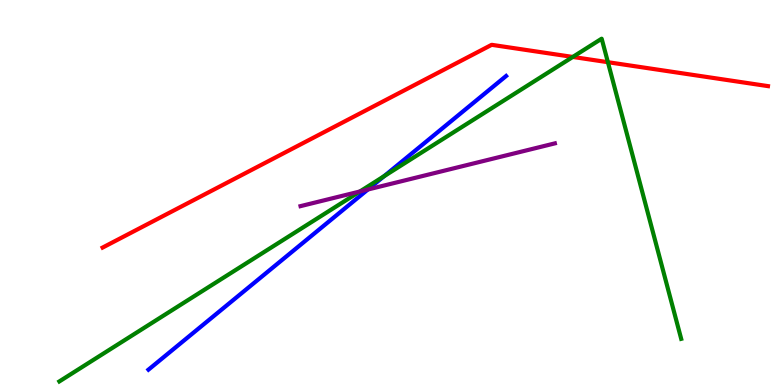[{'lines': ['blue', 'red'], 'intersections': []}, {'lines': ['green', 'red'], 'intersections': [{'x': 7.39, 'y': 8.52}, {'x': 7.84, 'y': 8.38}]}, {'lines': ['purple', 'red'], 'intersections': []}, {'lines': ['blue', 'green'], 'intersections': [{'x': 4.96, 'y': 5.42}]}, {'lines': ['blue', 'purple'], 'intersections': [{'x': 4.75, 'y': 5.08}]}, {'lines': ['green', 'purple'], 'intersections': [{'x': 4.64, 'y': 5.03}]}]